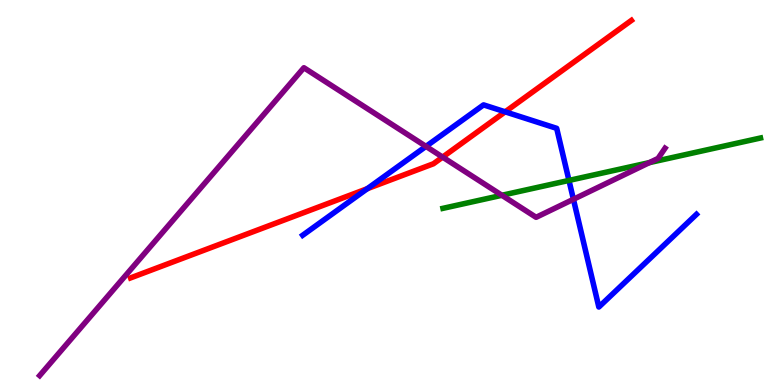[{'lines': ['blue', 'red'], 'intersections': [{'x': 4.74, 'y': 5.1}, {'x': 6.52, 'y': 7.1}]}, {'lines': ['green', 'red'], 'intersections': []}, {'lines': ['purple', 'red'], 'intersections': [{'x': 5.71, 'y': 5.92}]}, {'lines': ['blue', 'green'], 'intersections': [{'x': 7.34, 'y': 5.31}]}, {'lines': ['blue', 'purple'], 'intersections': [{'x': 5.5, 'y': 6.2}, {'x': 7.4, 'y': 4.82}]}, {'lines': ['green', 'purple'], 'intersections': [{'x': 6.48, 'y': 4.93}, {'x': 8.38, 'y': 5.78}]}]